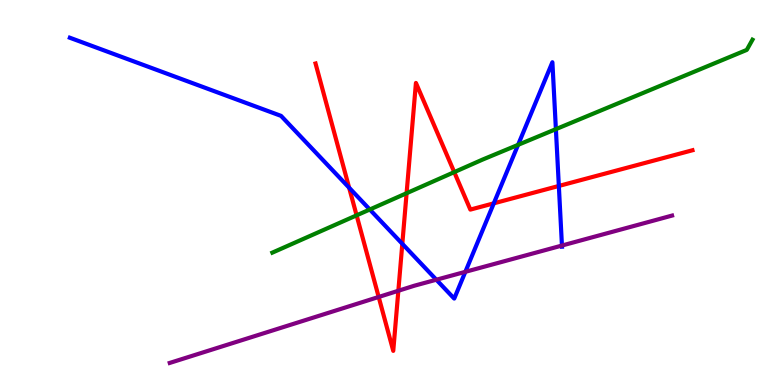[{'lines': ['blue', 'red'], 'intersections': [{'x': 4.5, 'y': 5.12}, {'x': 5.19, 'y': 3.67}, {'x': 6.37, 'y': 4.72}, {'x': 7.21, 'y': 5.17}]}, {'lines': ['green', 'red'], 'intersections': [{'x': 4.6, 'y': 4.41}, {'x': 5.25, 'y': 4.98}, {'x': 5.86, 'y': 5.53}]}, {'lines': ['purple', 'red'], 'intersections': [{'x': 4.89, 'y': 2.29}, {'x': 5.14, 'y': 2.45}]}, {'lines': ['blue', 'green'], 'intersections': [{'x': 4.77, 'y': 4.56}, {'x': 6.68, 'y': 6.24}, {'x': 7.17, 'y': 6.65}]}, {'lines': ['blue', 'purple'], 'intersections': [{'x': 5.63, 'y': 2.73}, {'x': 6.0, 'y': 2.94}, {'x': 7.25, 'y': 3.62}]}, {'lines': ['green', 'purple'], 'intersections': []}]